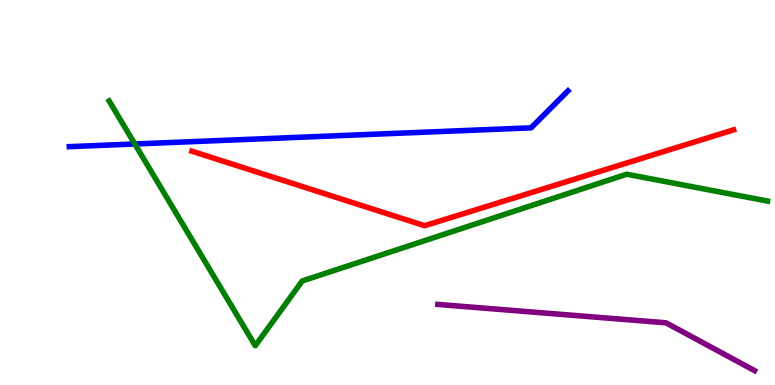[{'lines': ['blue', 'red'], 'intersections': []}, {'lines': ['green', 'red'], 'intersections': []}, {'lines': ['purple', 'red'], 'intersections': []}, {'lines': ['blue', 'green'], 'intersections': [{'x': 1.74, 'y': 6.26}]}, {'lines': ['blue', 'purple'], 'intersections': []}, {'lines': ['green', 'purple'], 'intersections': []}]